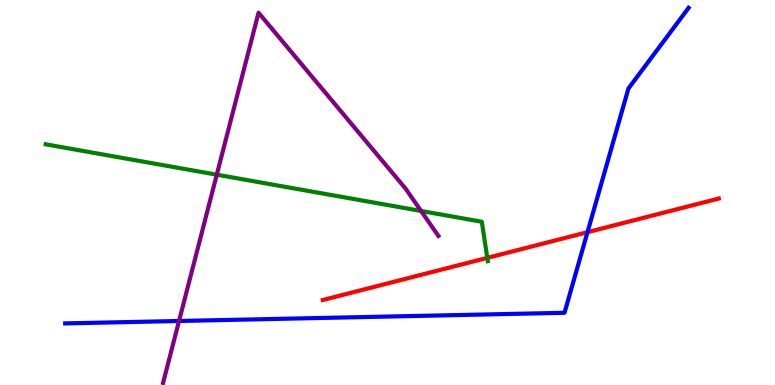[{'lines': ['blue', 'red'], 'intersections': [{'x': 7.58, 'y': 3.97}]}, {'lines': ['green', 'red'], 'intersections': [{'x': 6.29, 'y': 3.3}]}, {'lines': ['purple', 'red'], 'intersections': []}, {'lines': ['blue', 'green'], 'intersections': []}, {'lines': ['blue', 'purple'], 'intersections': [{'x': 2.31, 'y': 1.66}]}, {'lines': ['green', 'purple'], 'intersections': [{'x': 2.8, 'y': 5.46}, {'x': 5.43, 'y': 4.52}]}]